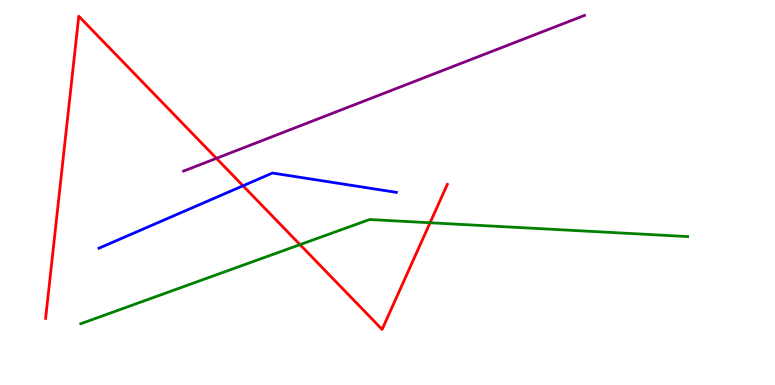[{'lines': ['blue', 'red'], 'intersections': [{'x': 3.14, 'y': 5.17}]}, {'lines': ['green', 'red'], 'intersections': [{'x': 3.87, 'y': 3.65}, {'x': 5.55, 'y': 4.21}]}, {'lines': ['purple', 'red'], 'intersections': [{'x': 2.79, 'y': 5.89}]}, {'lines': ['blue', 'green'], 'intersections': []}, {'lines': ['blue', 'purple'], 'intersections': []}, {'lines': ['green', 'purple'], 'intersections': []}]